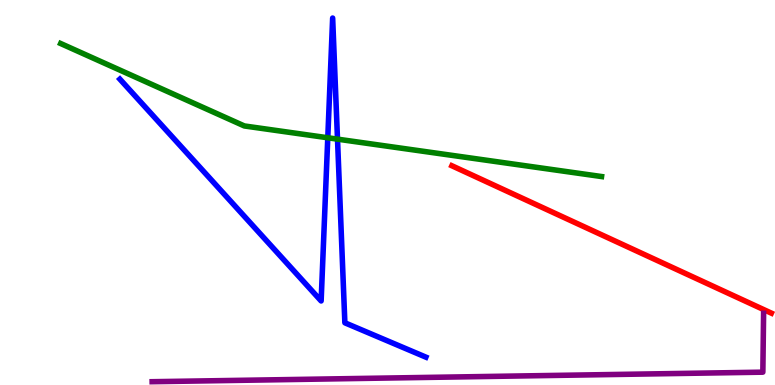[{'lines': ['blue', 'red'], 'intersections': []}, {'lines': ['green', 'red'], 'intersections': []}, {'lines': ['purple', 'red'], 'intersections': []}, {'lines': ['blue', 'green'], 'intersections': [{'x': 4.23, 'y': 6.42}, {'x': 4.35, 'y': 6.39}]}, {'lines': ['blue', 'purple'], 'intersections': []}, {'lines': ['green', 'purple'], 'intersections': []}]